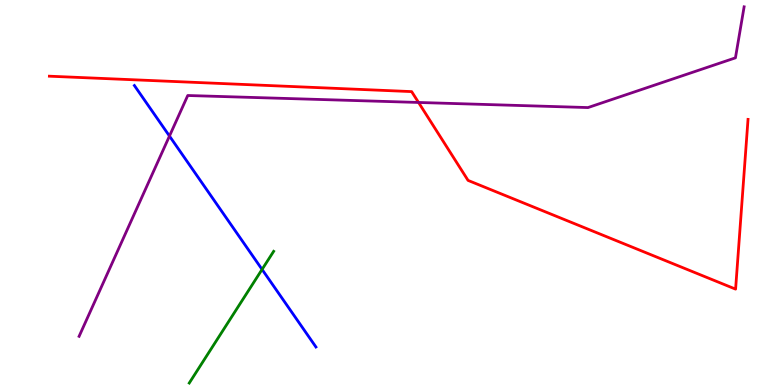[{'lines': ['blue', 'red'], 'intersections': []}, {'lines': ['green', 'red'], 'intersections': []}, {'lines': ['purple', 'red'], 'intersections': [{'x': 5.4, 'y': 7.34}]}, {'lines': ['blue', 'green'], 'intersections': [{'x': 3.38, 'y': 3.0}]}, {'lines': ['blue', 'purple'], 'intersections': [{'x': 2.19, 'y': 6.47}]}, {'lines': ['green', 'purple'], 'intersections': []}]